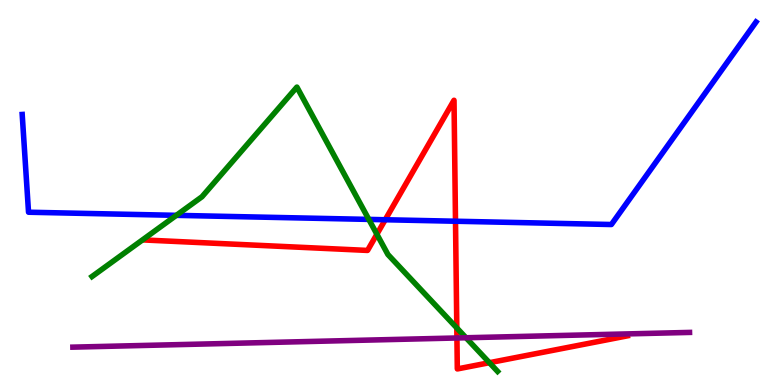[{'lines': ['blue', 'red'], 'intersections': [{'x': 4.97, 'y': 4.29}, {'x': 5.88, 'y': 4.25}]}, {'lines': ['green', 'red'], 'intersections': [{'x': 4.86, 'y': 3.92}, {'x': 5.89, 'y': 1.48}, {'x': 6.31, 'y': 0.579}]}, {'lines': ['purple', 'red'], 'intersections': [{'x': 5.9, 'y': 1.22}]}, {'lines': ['blue', 'green'], 'intersections': [{'x': 2.28, 'y': 4.41}, {'x': 4.76, 'y': 4.3}]}, {'lines': ['blue', 'purple'], 'intersections': []}, {'lines': ['green', 'purple'], 'intersections': [{'x': 6.01, 'y': 1.23}]}]